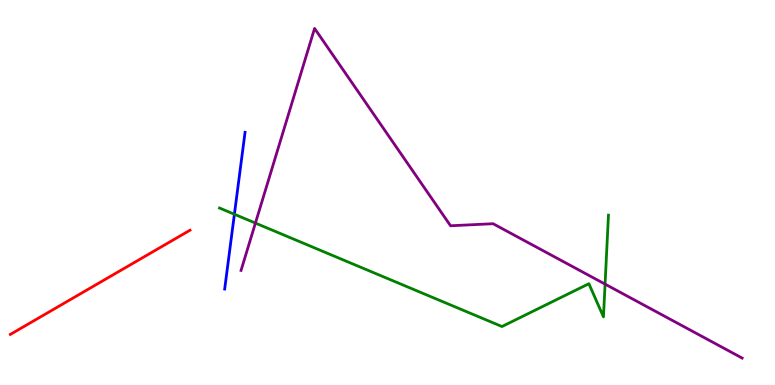[{'lines': ['blue', 'red'], 'intersections': []}, {'lines': ['green', 'red'], 'intersections': []}, {'lines': ['purple', 'red'], 'intersections': []}, {'lines': ['blue', 'green'], 'intersections': [{'x': 3.02, 'y': 4.43}]}, {'lines': ['blue', 'purple'], 'intersections': []}, {'lines': ['green', 'purple'], 'intersections': [{'x': 3.3, 'y': 4.21}, {'x': 7.81, 'y': 2.62}]}]